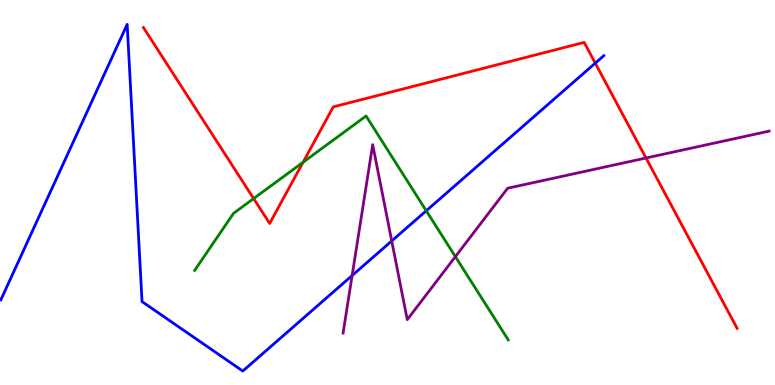[{'lines': ['blue', 'red'], 'intersections': [{'x': 7.68, 'y': 8.36}]}, {'lines': ['green', 'red'], 'intersections': [{'x': 3.27, 'y': 4.84}, {'x': 3.91, 'y': 5.79}]}, {'lines': ['purple', 'red'], 'intersections': [{'x': 8.34, 'y': 5.9}]}, {'lines': ['blue', 'green'], 'intersections': [{'x': 5.5, 'y': 4.53}]}, {'lines': ['blue', 'purple'], 'intersections': [{'x': 4.54, 'y': 2.84}, {'x': 5.05, 'y': 3.74}]}, {'lines': ['green', 'purple'], 'intersections': [{'x': 5.88, 'y': 3.33}]}]